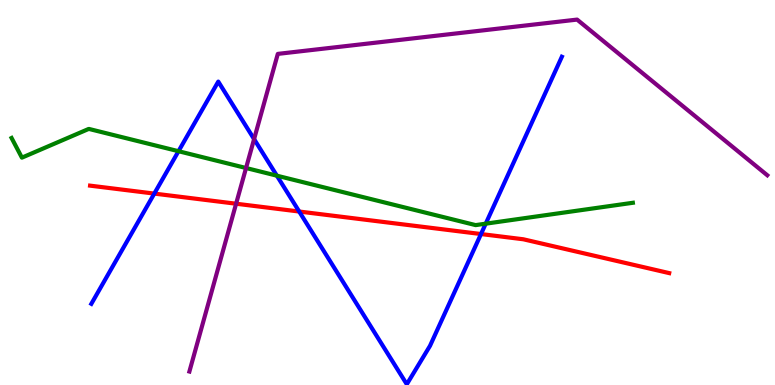[{'lines': ['blue', 'red'], 'intersections': [{'x': 1.99, 'y': 4.97}, {'x': 3.86, 'y': 4.51}, {'x': 6.21, 'y': 3.92}]}, {'lines': ['green', 'red'], 'intersections': []}, {'lines': ['purple', 'red'], 'intersections': [{'x': 3.05, 'y': 4.71}]}, {'lines': ['blue', 'green'], 'intersections': [{'x': 2.3, 'y': 6.07}, {'x': 3.57, 'y': 5.44}, {'x': 6.27, 'y': 4.19}]}, {'lines': ['blue', 'purple'], 'intersections': [{'x': 3.28, 'y': 6.39}]}, {'lines': ['green', 'purple'], 'intersections': [{'x': 3.17, 'y': 5.64}]}]